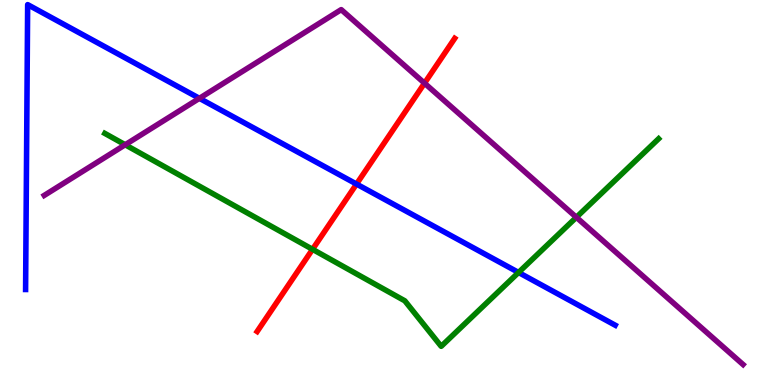[{'lines': ['blue', 'red'], 'intersections': [{'x': 4.6, 'y': 5.22}]}, {'lines': ['green', 'red'], 'intersections': [{'x': 4.03, 'y': 3.52}]}, {'lines': ['purple', 'red'], 'intersections': [{'x': 5.48, 'y': 7.84}]}, {'lines': ['blue', 'green'], 'intersections': [{'x': 6.69, 'y': 2.92}]}, {'lines': ['blue', 'purple'], 'intersections': [{'x': 2.57, 'y': 7.45}]}, {'lines': ['green', 'purple'], 'intersections': [{'x': 1.62, 'y': 6.24}, {'x': 7.44, 'y': 4.36}]}]